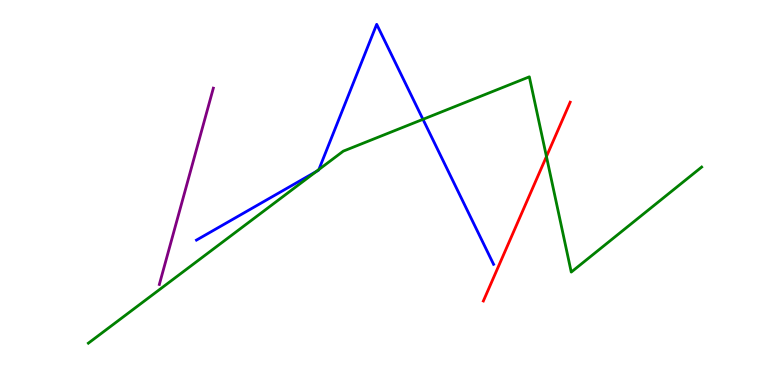[{'lines': ['blue', 'red'], 'intersections': []}, {'lines': ['green', 'red'], 'intersections': [{'x': 7.05, 'y': 5.93}]}, {'lines': ['purple', 'red'], 'intersections': []}, {'lines': ['blue', 'green'], 'intersections': [{'x': 4.08, 'y': 5.55}, {'x': 4.11, 'y': 5.6}, {'x': 5.46, 'y': 6.9}]}, {'lines': ['blue', 'purple'], 'intersections': []}, {'lines': ['green', 'purple'], 'intersections': []}]